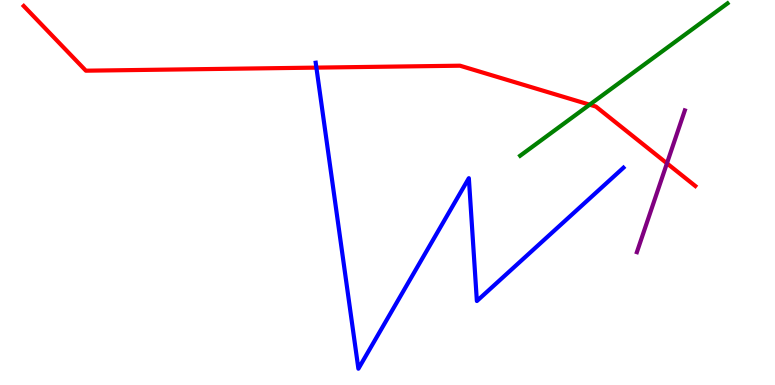[{'lines': ['blue', 'red'], 'intersections': [{'x': 4.08, 'y': 8.24}]}, {'lines': ['green', 'red'], 'intersections': [{'x': 7.61, 'y': 7.28}]}, {'lines': ['purple', 'red'], 'intersections': [{'x': 8.61, 'y': 5.76}]}, {'lines': ['blue', 'green'], 'intersections': []}, {'lines': ['blue', 'purple'], 'intersections': []}, {'lines': ['green', 'purple'], 'intersections': []}]